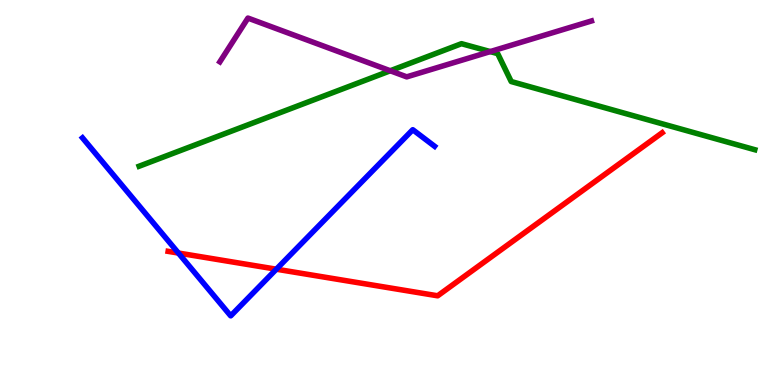[{'lines': ['blue', 'red'], 'intersections': [{'x': 2.3, 'y': 3.43}, {'x': 3.57, 'y': 3.01}]}, {'lines': ['green', 'red'], 'intersections': []}, {'lines': ['purple', 'red'], 'intersections': []}, {'lines': ['blue', 'green'], 'intersections': []}, {'lines': ['blue', 'purple'], 'intersections': []}, {'lines': ['green', 'purple'], 'intersections': [{'x': 5.04, 'y': 8.16}, {'x': 6.33, 'y': 8.66}]}]